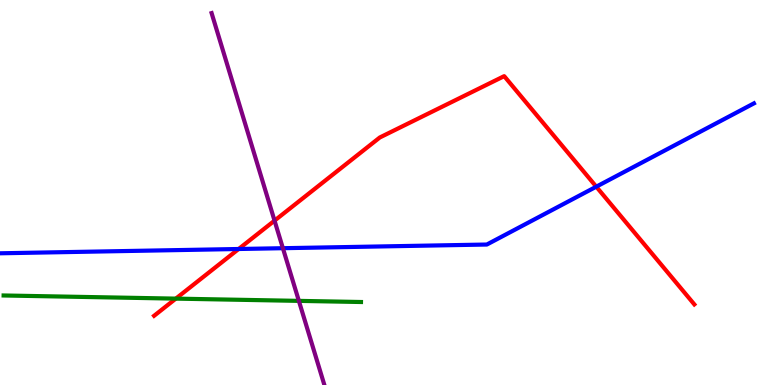[{'lines': ['blue', 'red'], 'intersections': [{'x': 3.08, 'y': 3.53}, {'x': 7.69, 'y': 5.15}]}, {'lines': ['green', 'red'], 'intersections': [{'x': 2.27, 'y': 2.24}]}, {'lines': ['purple', 'red'], 'intersections': [{'x': 3.54, 'y': 4.27}]}, {'lines': ['blue', 'green'], 'intersections': []}, {'lines': ['blue', 'purple'], 'intersections': [{'x': 3.65, 'y': 3.55}]}, {'lines': ['green', 'purple'], 'intersections': [{'x': 3.86, 'y': 2.19}]}]